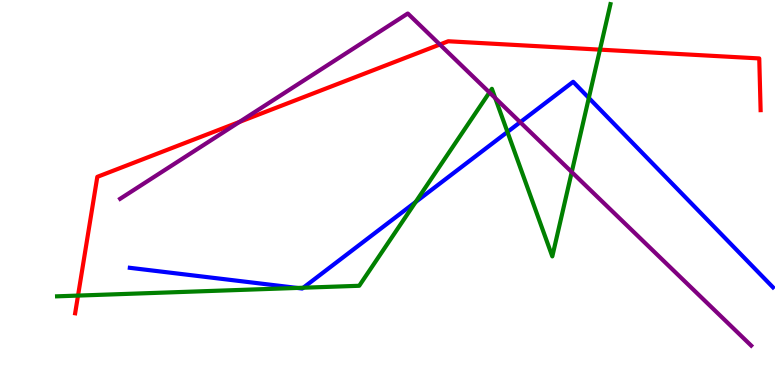[{'lines': ['blue', 'red'], 'intersections': []}, {'lines': ['green', 'red'], 'intersections': [{'x': 1.01, 'y': 2.32}, {'x': 7.74, 'y': 8.71}]}, {'lines': ['purple', 'red'], 'intersections': [{'x': 3.09, 'y': 6.83}, {'x': 5.68, 'y': 8.84}]}, {'lines': ['blue', 'green'], 'intersections': [{'x': 3.83, 'y': 2.52}, {'x': 3.91, 'y': 2.53}, {'x': 5.36, 'y': 4.75}, {'x': 6.55, 'y': 6.57}, {'x': 7.6, 'y': 7.46}]}, {'lines': ['blue', 'purple'], 'intersections': [{'x': 6.71, 'y': 6.83}]}, {'lines': ['green', 'purple'], 'intersections': [{'x': 6.32, 'y': 7.6}, {'x': 6.39, 'y': 7.45}, {'x': 7.38, 'y': 5.53}]}]